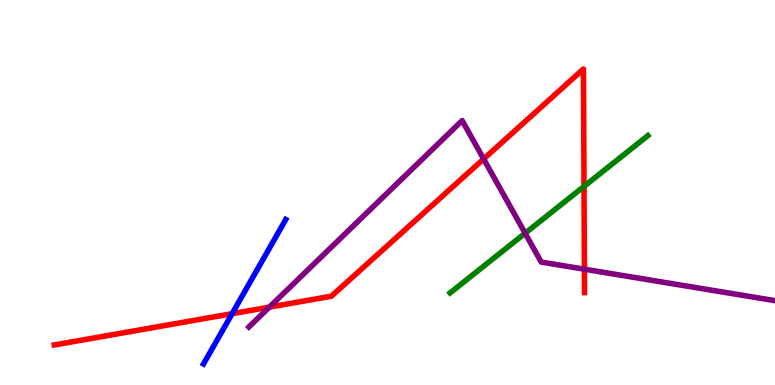[{'lines': ['blue', 'red'], 'intersections': [{'x': 3.0, 'y': 1.85}]}, {'lines': ['green', 'red'], 'intersections': [{'x': 7.54, 'y': 5.16}]}, {'lines': ['purple', 'red'], 'intersections': [{'x': 3.48, 'y': 2.02}, {'x': 6.24, 'y': 5.87}, {'x': 7.54, 'y': 3.01}]}, {'lines': ['blue', 'green'], 'intersections': []}, {'lines': ['blue', 'purple'], 'intersections': []}, {'lines': ['green', 'purple'], 'intersections': [{'x': 6.78, 'y': 3.94}]}]